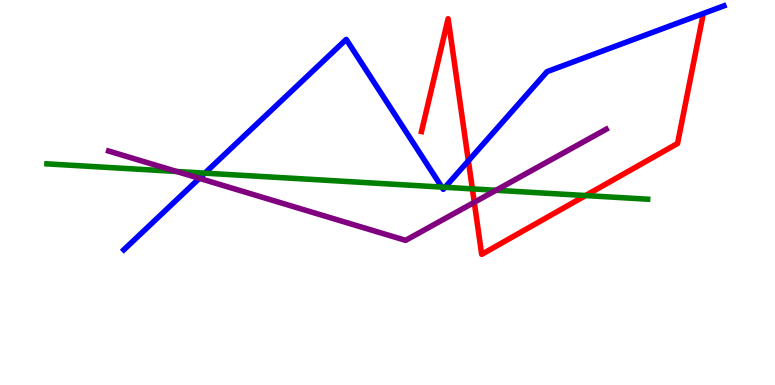[{'lines': ['blue', 'red'], 'intersections': [{'x': 6.04, 'y': 5.82}]}, {'lines': ['green', 'red'], 'intersections': [{'x': 6.09, 'y': 5.09}, {'x': 7.56, 'y': 4.92}]}, {'lines': ['purple', 'red'], 'intersections': [{'x': 6.12, 'y': 4.75}]}, {'lines': ['blue', 'green'], 'intersections': [{'x': 2.64, 'y': 5.5}, {'x': 5.7, 'y': 5.14}, {'x': 5.74, 'y': 5.14}]}, {'lines': ['blue', 'purple'], 'intersections': [{'x': 2.57, 'y': 5.37}]}, {'lines': ['green', 'purple'], 'intersections': [{'x': 2.28, 'y': 5.55}, {'x': 6.4, 'y': 5.06}]}]